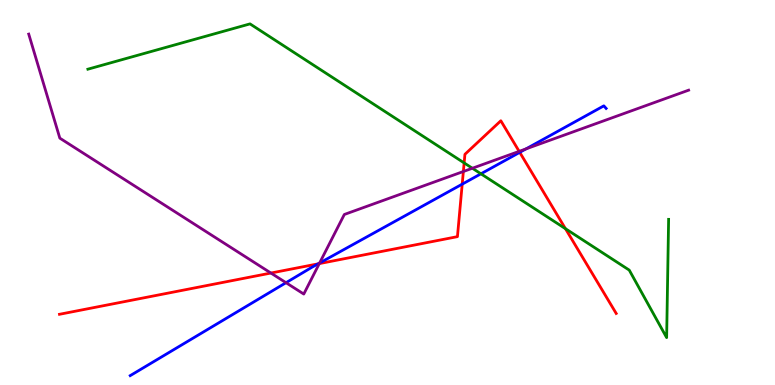[{'lines': ['blue', 'red'], 'intersections': [{'x': 4.1, 'y': 3.15}, {'x': 5.96, 'y': 5.22}, {'x': 6.71, 'y': 6.04}]}, {'lines': ['green', 'red'], 'intersections': [{'x': 5.99, 'y': 5.77}, {'x': 7.3, 'y': 4.06}]}, {'lines': ['purple', 'red'], 'intersections': [{'x': 3.5, 'y': 2.91}, {'x': 4.12, 'y': 3.15}, {'x': 5.98, 'y': 5.55}, {'x': 6.7, 'y': 6.07}]}, {'lines': ['blue', 'green'], 'intersections': [{'x': 6.21, 'y': 5.49}]}, {'lines': ['blue', 'purple'], 'intersections': [{'x': 3.69, 'y': 2.66}, {'x': 4.12, 'y': 3.17}, {'x': 6.79, 'y': 6.13}]}, {'lines': ['green', 'purple'], 'intersections': [{'x': 6.1, 'y': 5.63}]}]